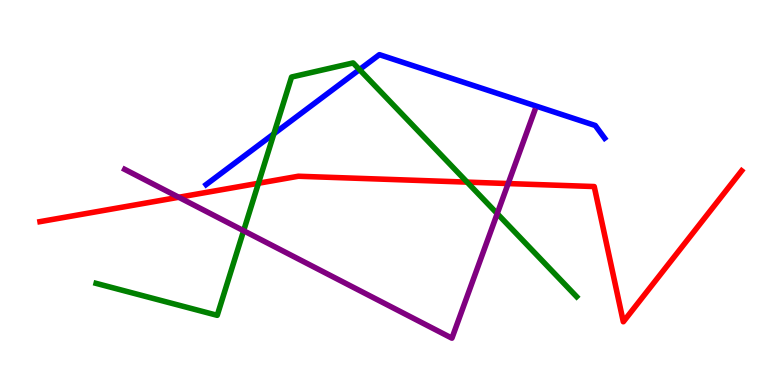[{'lines': ['blue', 'red'], 'intersections': []}, {'lines': ['green', 'red'], 'intersections': [{'x': 3.33, 'y': 5.24}, {'x': 6.03, 'y': 5.27}]}, {'lines': ['purple', 'red'], 'intersections': [{'x': 2.31, 'y': 4.88}, {'x': 6.56, 'y': 5.23}]}, {'lines': ['blue', 'green'], 'intersections': [{'x': 3.53, 'y': 6.52}, {'x': 4.64, 'y': 8.19}]}, {'lines': ['blue', 'purple'], 'intersections': []}, {'lines': ['green', 'purple'], 'intersections': [{'x': 3.14, 'y': 4.01}, {'x': 6.42, 'y': 4.45}]}]